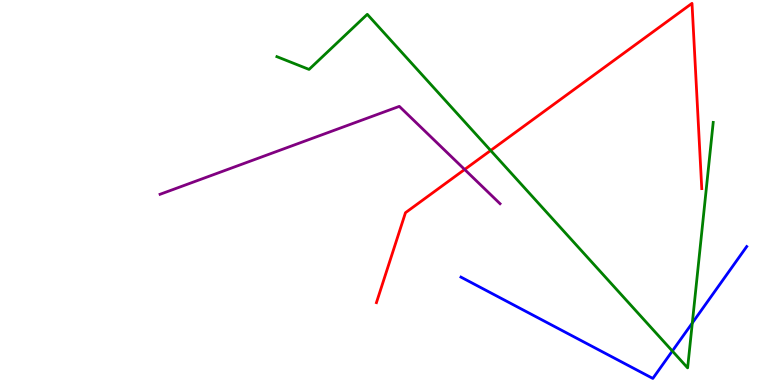[{'lines': ['blue', 'red'], 'intersections': []}, {'lines': ['green', 'red'], 'intersections': [{'x': 6.33, 'y': 6.09}]}, {'lines': ['purple', 'red'], 'intersections': [{'x': 6.0, 'y': 5.6}]}, {'lines': ['blue', 'green'], 'intersections': [{'x': 8.68, 'y': 0.882}, {'x': 8.93, 'y': 1.61}]}, {'lines': ['blue', 'purple'], 'intersections': []}, {'lines': ['green', 'purple'], 'intersections': []}]